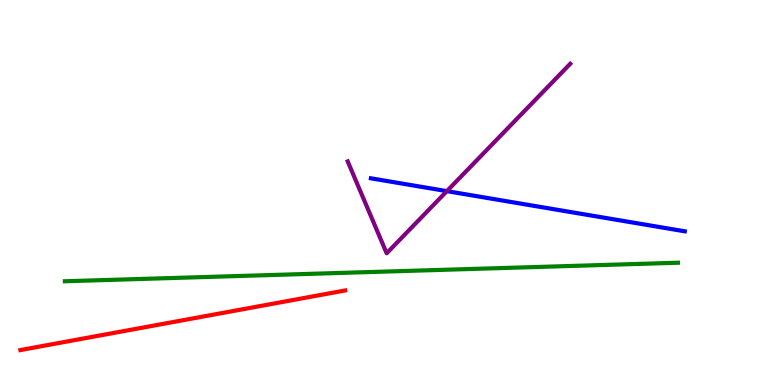[{'lines': ['blue', 'red'], 'intersections': []}, {'lines': ['green', 'red'], 'intersections': []}, {'lines': ['purple', 'red'], 'intersections': []}, {'lines': ['blue', 'green'], 'intersections': []}, {'lines': ['blue', 'purple'], 'intersections': [{'x': 5.77, 'y': 5.04}]}, {'lines': ['green', 'purple'], 'intersections': []}]